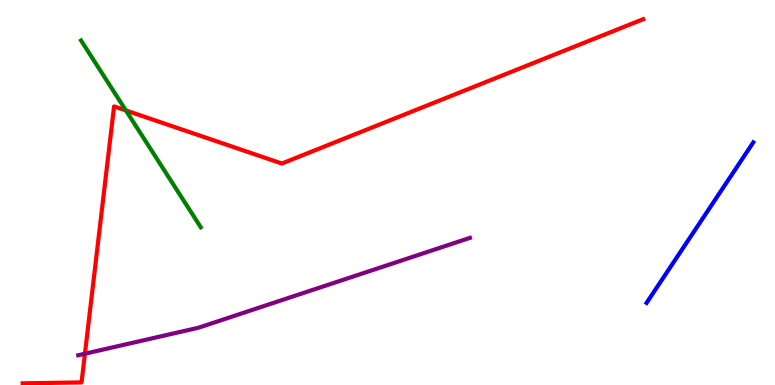[{'lines': ['blue', 'red'], 'intersections': []}, {'lines': ['green', 'red'], 'intersections': [{'x': 1.62, 'y': 7.13}]}, {'lines': ['purple', 'red'], 'intersections': [{'x': 1.1, 'y': 0.813}]}, {'lines': ['blue', 'green'], 'intersections': []}, {'lines': ['blue', 'purple'], 'intersections': []}, {'lines': ['green', 'purple'], 'intersections': []}]